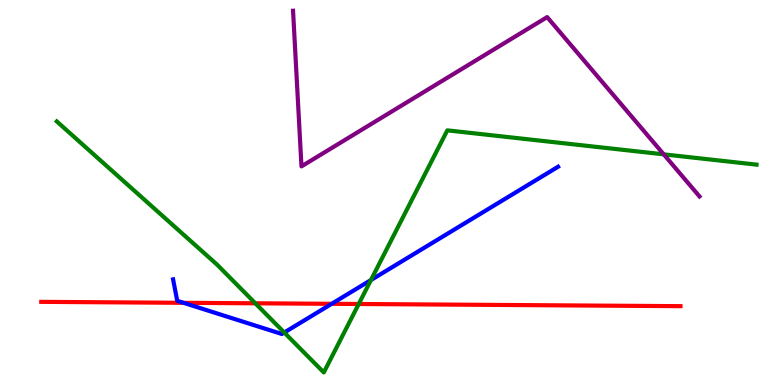[{'lines': ['blue', 'red'], 'intersections': [{'x': 2.37, 'y': 2.13}, {'x': 4.28, 'y': 2.11}]}, {'lines': ['green', 'red'], 'intersections': [{'x': 3.29, 'y': 2.12}, {'x': 4.63, 'y': 2.1}]}, {'lines': ['purple', 'red'], 'intersections': []}, {'lines': ['blue', 'green'], 'intersections': [{'x': 3.67, 'y': 1.36}, {'x': 4.79, 'y': 2.73}]}, {'lines': ['blue', 'purple'], 'intersections': []}, {'lines': ['green', 'purple'], 'intersections': [{'x': 8.56, 'y': 5.99}]}]